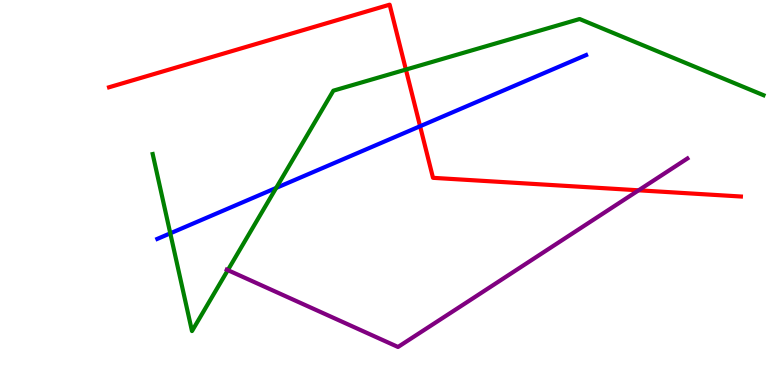[{'lines': ['blue', 'red'], 'intersections': [{'x': 5.42, 'y': 6.72}]}, {'lines': ['green', 'red'], 'intersections': [{'x': 5.24, 'y': 8.19}]}, {'lines': ['purple', 'red'], 'intersections': [{'x': 8.24, 'y': 5.06}]}, {'lines': ['blue', 'green'], 'intersections': [{'x': 2.2, 'y': 3.94}, {'x': 3.56, 'y': 5.12}]}, {'lines': ['blue', 'purple'], 'intersections': []}, {'lines': ['green', 'purple'], 'intersections': [{'x': 2.94, 'y': 2.98}]}]